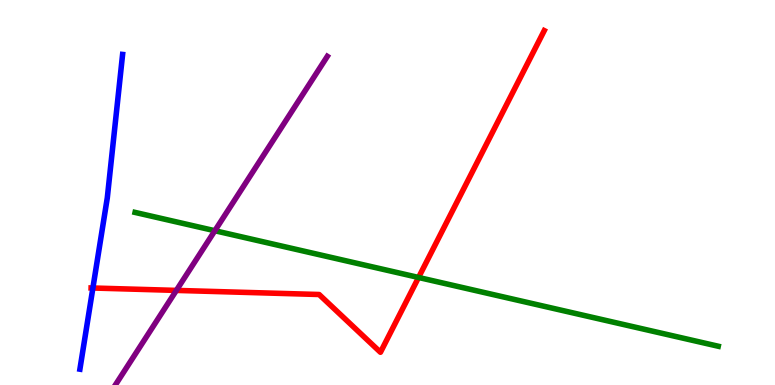[{'lines': ['blue', 'red'], 'intersections': [{'x': 1.2, 'y': 2.52}]}, {'lines': ['green', 'red'], 'intersections': [{'x': 5.4, 'y': 2.79}]}, {'lines': ['purple', 'red'], 'intersections': [{'x': 2.28, 'y': 2.46}]}, {'lines': ['blue', 'green'], 'intersections': []}, {'lines': ['blue', 'purple'], 'intersections': []}, {'lines': ['green', 'purple'], 'intersections': [{'x': 2.77, 'y': 4.01}]}]